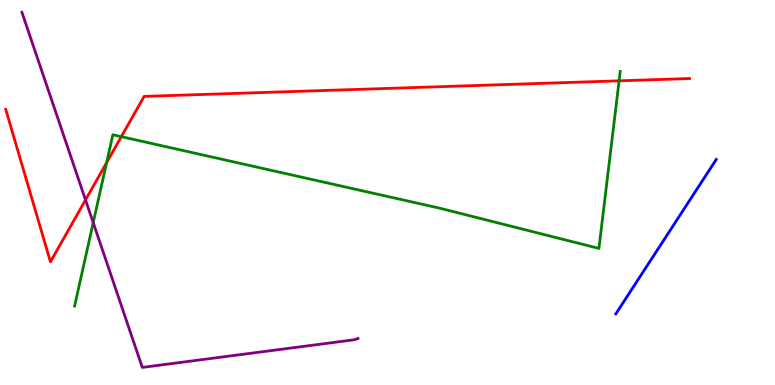[{'lines': ['blue', 'red'], 'intersections': []}, {'lines': ['green', 'red'], 'intersections': [{'x': 1.38, 'y': 5.78}, {'x': 1.57, 'y': 6.45}, {'x': 7.99, 'y': 7.9}]}, {'lines': ['purple', 'red'], 'intersections': [{'x': 1.1, 'y': 4.81}]}, {'lines': ['blue', 'green'], 'intersections': []}, {'lines': ['blue', 'purple'], 'intersections': []}, {'lines': ['green', 'purple'], 'intersections': [{'x': 1.2, 'y': 4.22}]}]